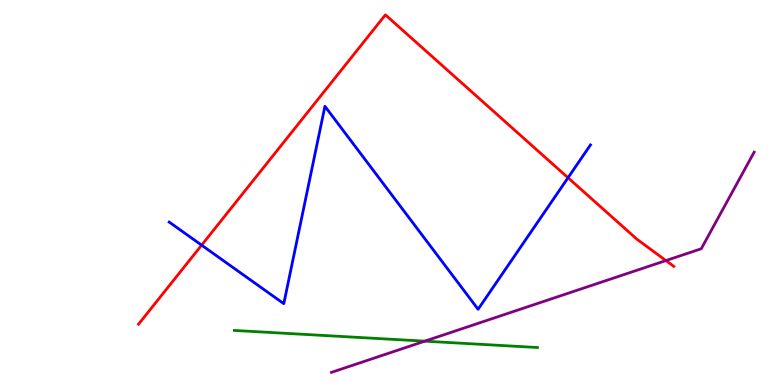[{'lines': ['blue', 'red'], 'intersections': [{'x': 2.6, 'y': 3.63}, {'x': 7.33, 'y': 5.38}]}, {'lines': ['green', 'red'], 'intersections': []}, {'lines': ['purple', 'red'], 'intersections': [{'x': 8.59, 'y': 3.23}]}, {'lines': ['blue', 'green'], 'intersections': []}, {'lines': ['blue', 'purple'], 'intersections': []}, {'lines': ['green', 'purple'], 'intersections': [{'x': 5.48, 'y': 1.14}]}]